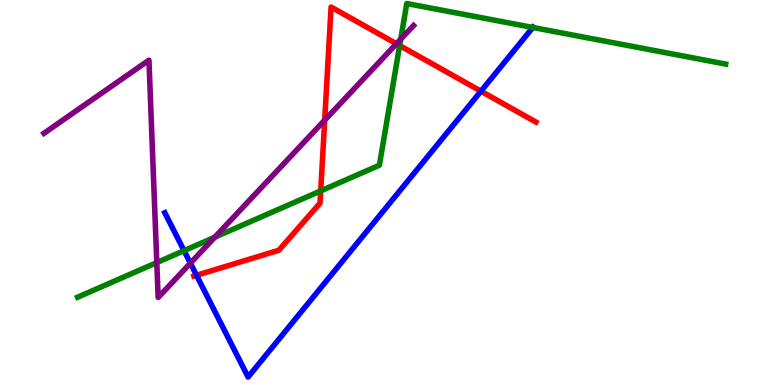[{'lines': ['blue', 'red'], 'intersections': [{'x': 2.54, 'y': 2.85}, {'x': 6.21, 'y': 7.63}]}, {'lines': ['green', 'red'], 'intersections': [{'x': 4.14, 'y': 5.04}, {'x': 5.16, 'y': 8.82}]}, {'lines': ['purple', 'red'], 'intersections': [{'x': 4.19, 'y': 6.88}, {'x': 5.12, 'y': 8.86}]}, {'lines': ['blue', 'green'], 'intersections': [{'x': 2.37, 'y': 3.49}, {'x': 6.88, 'y': 9.29}]}, {'lines': ['blue', 'purple'], 'intersections': [{'x': 2.46, 'y': 3.16}]}, {'lines': ['green', 'purple'], 'intersections': [{'x': 2.02, 'y': 3.18}, {'x': 2.77, 'y': 3.84}, {'x': 5.17, 'y': 8.98}]}]